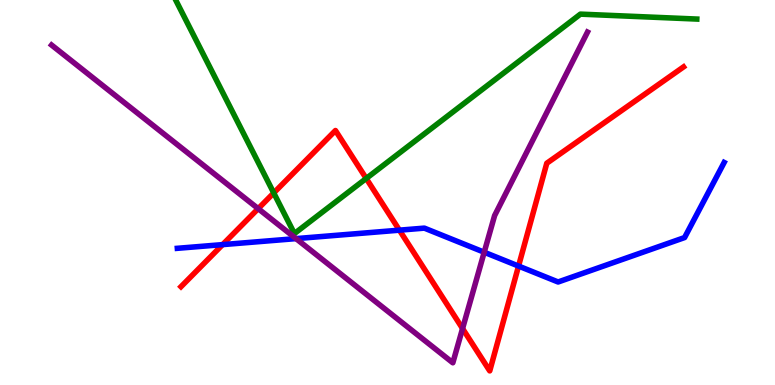[{'lines': ['blue', 'red'], 'intersections': [{'x': 2.87, 'y': 3.65}, {'x': 5.15, 'y': 4.02}, {'x': 6.69, 'y': 3.09}]}, {'lines': ['green', 'red'], 'intersections': [{'x': 3.53, 'y': 4.99}, {'x': 4.73, 'y': 5.36}]}, {'lines': ['purple', 'red'], 'intersections': [{'x': 3.33, 'y': 4.58}, {'x': 5.97, 'y': 1.47}]}, {'lines': ['blue', 'green'], 'intersections': []}, {'lines': ['blue', 'purple'], 'intersections': [{'x': 3.82, 'y': 3.8}, {'x': 6.25, 'y': 3.45}]}, {'lines': ['green', 'purple'], 'intersections': []}]